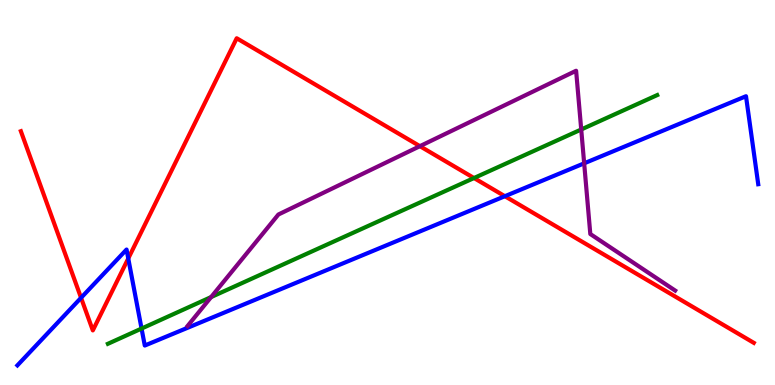[{'lines': ['blue', 'red'], 'intersections': [{'x': 1.05, 'y': 2.26}, {'x': 1.65, 'y': 3.29}, {'x': 6.51, 'y': 4.9}]}, {'lines': ['green', 'red'], 'intersections': [{'x': 6.12, 'y': 5.38}]}, {'lines': ['purple', 'red'], 'intersections': [{'x': 5.42, 'y': 6.2}]}, {'lines': ['blue', 'green'], 'intersections': [{'x': 1.83, 'y': 1.47}]}, {'lines': ['blue', 'purple'], 'intersections': [{'x': 7.54, 'y': 5.76}]}, {'lines': ['green', 'purple'], 'intersections': [{'x': 2.72, 'y': 2.28}, {'x': 7.5, 'y': 6.64}]}]